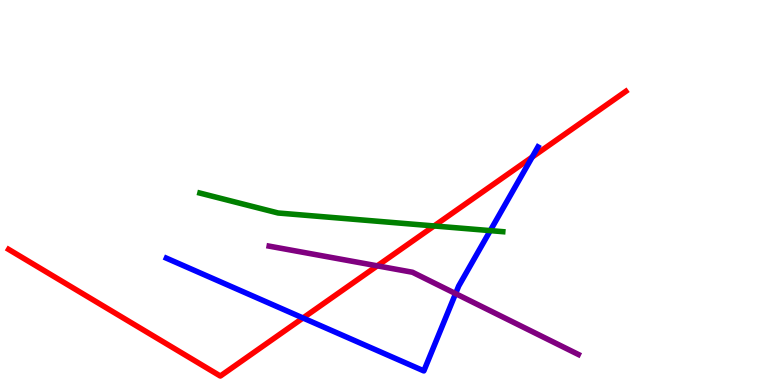[{'lines': ['blue', 'red'], 'intersections': [{'x': 3.91, 'y': 1.74}, {'x': 6.87, 'y': 5.92}]}, {'lines': ['green', 'red'], 'intersections': [{'x': 5.6, 'y': 4.13}]}, {'lines': ['purple', 'red'], 'intersections': [{'x': 4.87, 'y': 3.1}]}, {'lines': ['blue', 'green'], 'intersections': [{'x': 6.33, 'y': 4.01}]}, {'lines': ['blue', 'purple'], 'intersections': [{'x': 5.88, 'y': 2.37}]}, {'lines': ['green', 'purple'], 'intersections': []}]